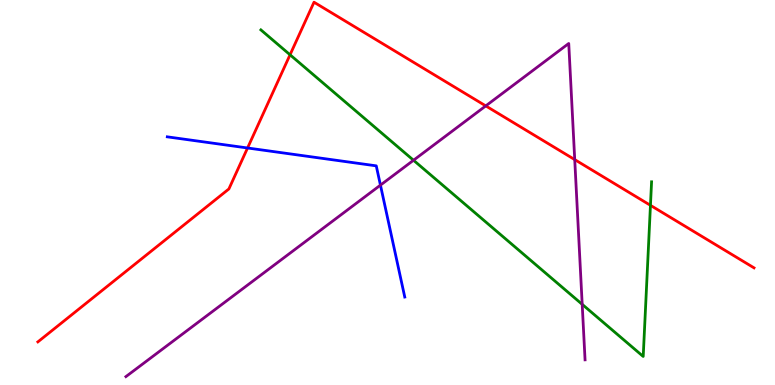[{'lines': ['blue', 'red'], 'intersections': [{'x': 3.19, 'y': 6.16}]}, {'lines': ['green', 'red'], 'intersections': [{'x': 3.74, 'y': 8.58}, {'x': 8.39, 'y': 4.67}]}, {'lines': ['purple', 'red'], 'intersections': [{'x': 6.27, 'y': 7.25}, {'x': 7.42, 'y': 5.85}]}, {'lines': ['blue', 'green'], 'intersections': []}, {'lines': ['blue', 'purple'], 'intersections': [{'x': 4.91, 'y': 5.19}]}, {'lines': ['green', 'purple'], 'intersections': [{'x': 5.34, 'y': 5.84}, {'x': 7.51, 'y': 2.1}]}]